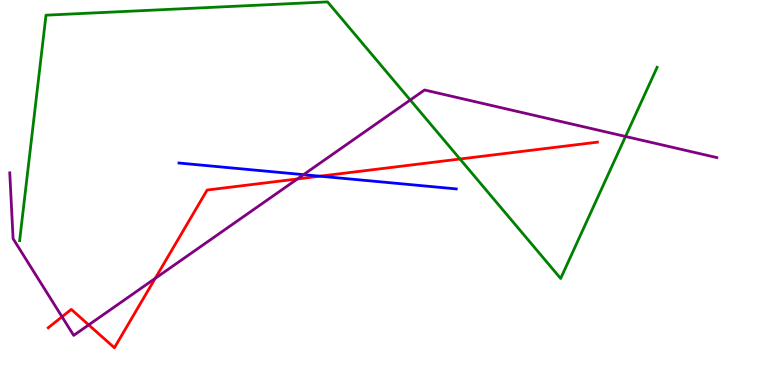[{'lines': ['blue', 'red'], 'intersections': [{'x': 4.13, 'y': 5.42}]}, {'lines': ['green', 'red'], 'intersections': [{'x': 5.94, 'y': 5.87}]}, {'lines': ['purple', 'red'], 'intersections': [{'x': 0.8, 'y': 1.77}, {'x': 1.14, 'y': 1.56}, {'x': 2.0, 'y': 2.77}, {'x': 3.84, 'y': 5.35}]}, {'lines': ['blue', 'green'], 'intersections': []}, {'lines': ['blue', 'purple'], 'intersections': [{'x': 3.92, 'y': 5.46}]}, {'lines': ['green', 'purple'], 'intersections': [{'x': 5.29, 'y': 7.4}, {'x': 8.07, 'y': 6.46}]}]